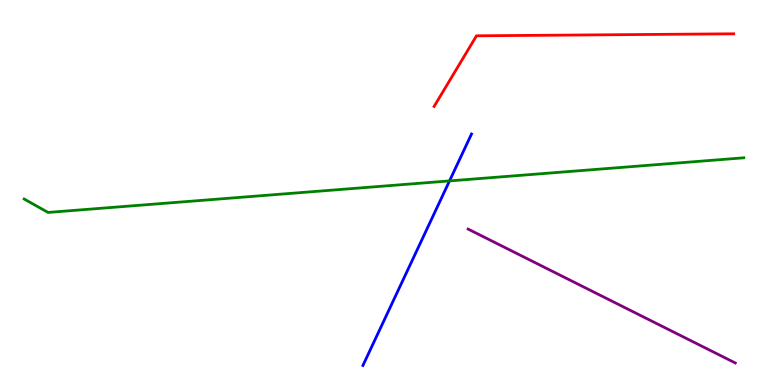[{'lines': ['blue', 'red'], 'intersections': []}, {'lines': ['green', 'red'], 'intersections': []}, {'lines': ['purple', 'red'], 'intersections': []}, {'lines': ['blue', 'green'], 'intersections': [{'x': 5.8, 'y': 5.3}]}, {'lines': ['blue', 'purple'], 'intersections': []}, {'lines': ['green', 'purple'], 'intersections': []}]